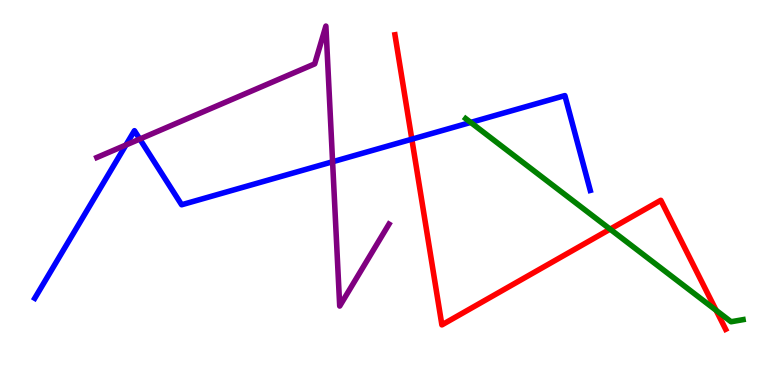[{'lines': ['blue', 'red'], 'intersections': [{'x': 5.31, 'y': 6.38}]}, {'lines': ['green', 'red'], 'intersections': [{'x': 7.87, 'y': 4.05}, {'x': 9.24, 'y': 1.94}]}, {'lines': ['purple', 'red'], 'intersections': []}, {'lines': ['blue', 'green'], 'intersections': [{'x': 6.07, 'y': 6.82}]}, {'lines': ['blue', 'purple'], 'intersections': [{'x': 1.62, 'y': 6.23}, {'x': 1.8, 'y': 6.39}, {'x': 4.29, 'y': 5.8}]}, {'lines': ['green', 'purple'], 'intersections': []}]